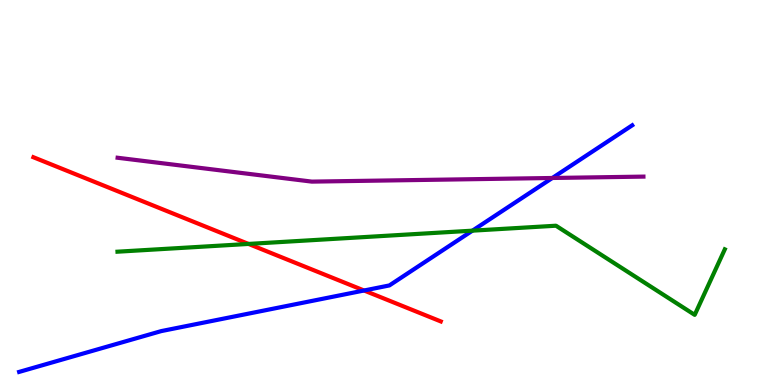[{'lines': ['blue', 'red'], 'intersections': [{'x': 4.7, 'y': 2.45}]}, {'lines': ['green', 'red'], 'intersections': [{'x': 3.21, 'y': 3.66}]}, {'lines': ['purple', 'red'], 'intersections': []}, {'lines': ['blue', 'green'], 'intersections': [{'x': 6.1, 'y': 4.01}]}, {'lines': ['blue', 'purple'], 'intersections': [{'x': 7.13, 'y': 5.38}]}, {'lines': ['green', 'purple'], 'intersections': []}]